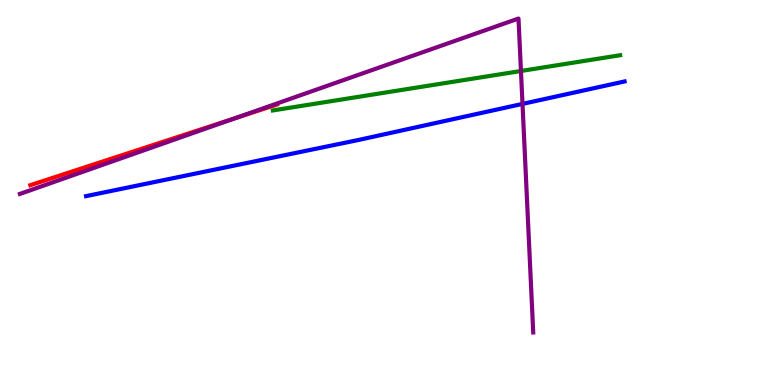[{'lines': ['blue', 'red'], 'intersections': []}, {'lines': ['green', 'red'], 'intersections': []}, {'lines': ['purple', 'red'], 'intersections': [{'x': 3.04, 'y': 6.93}]}, {'lines': ['blue', 'green'], 'intersections': []}, {'lines': ['blue', 'purple'], 'intersections': [{'x': 6.74, 'y': 7.3}]}, {'lines': ['green', 'purple'], 'intersections': [{'x': 6.72, 'y': 8.16}]}]